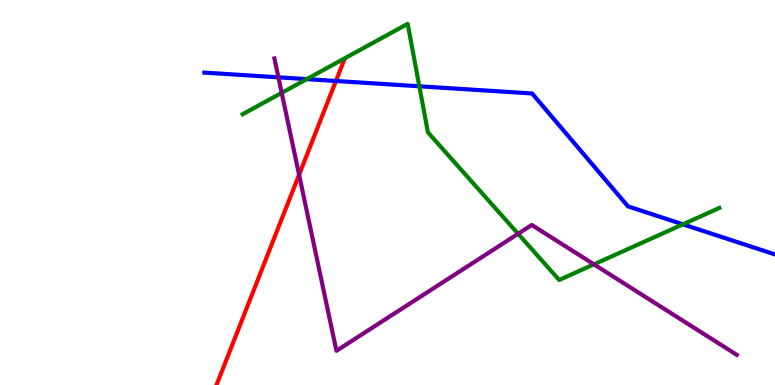[{'lines': ['blue', 'red'], 'intersections': [{'x': 4.33, 'y': 7.9}]}, {'lines': ['green', 'red'], 'intersections': []}, {'lines': ['purple', 'red'], 'intersections': [{'x': 3.86, 'y': 5.46}]}, {'lines': ['blue', 'green'], 'intersections': [{'x': 3.96, 'y': 7.94}, {'x': 5.41, 'y': 7.76}, {'x': 8.81, 'y': 4.17}]}, {'lines': ['blue', 'purple'], 'intersections': [{'x': 3.59, 'y': 7.99}]}, {'lines': ['green', 'purple'], 'intersections': [{'x': 3.63, 'y': 7.59}, {'x': 6.69, 'y': 3.93}, {'x': 7.66, 'y': 3.13}]}]